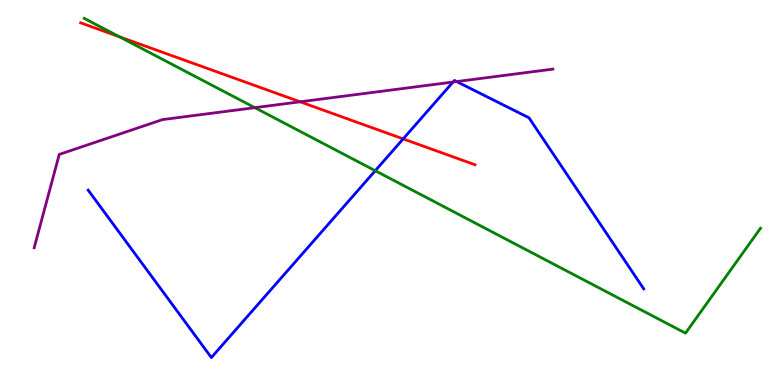[{'lines': ['blue', 'red'], 'intersections': [{'x': 5.2, 'y': 6.39}]}, {'lines': ['green', 'red'], 'intersections': [{'x': 1.54, 'y': 9.05}]}, {'lines': ['purple', 'red'], 'intersections': [{'x': 3.87, 'y': 7.36}]}, {'lines': ['blue', 'green'], 'intersections': [{'x': 4.84, 'y': 5.57}]}, {'lines': ['blue', 'purple'], 'intersections': [{'x': 5.85, 'y': 7.87}, {'x': 5.89, 'y': 7.88}]}, {'lines': ['green', 'purple'], 'intersections': [{'x': 3.29, 'y': 7.2}]}]